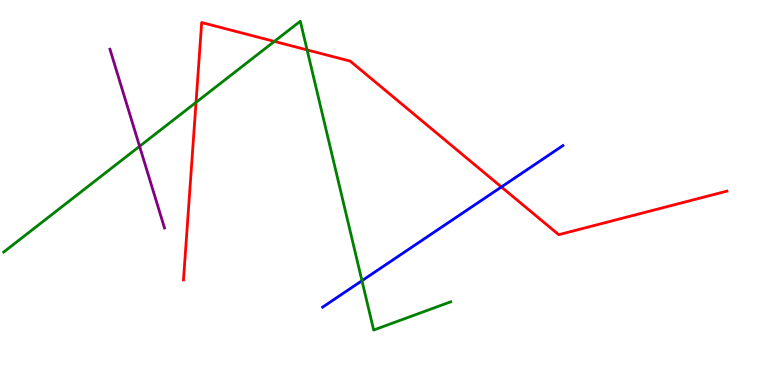[{'lines': ['blue', 'red'], 'intersections': [{'x': 6.47, 'y': 5.14}]}, {'lines': ['green', 'red'], 'intersections': [{'x': 2.53, 'y': 7.34}, {'x': 3.54, 'y': 8.92}, {'x': 3.96, 'y': 8.7}]}, {'lines': ['purple', 'red'], 'intersections': []}, {'lines': ['blue', 'green'], 'intersections': [{'x': 4.67, 'y': 2.71}]}, {'lines': ['blue', 'purple'], 'intersections': []}, {'lines': ['green', 'purple'], 'intersections': [{'x': 1.8, 'y': 6.2}]}]